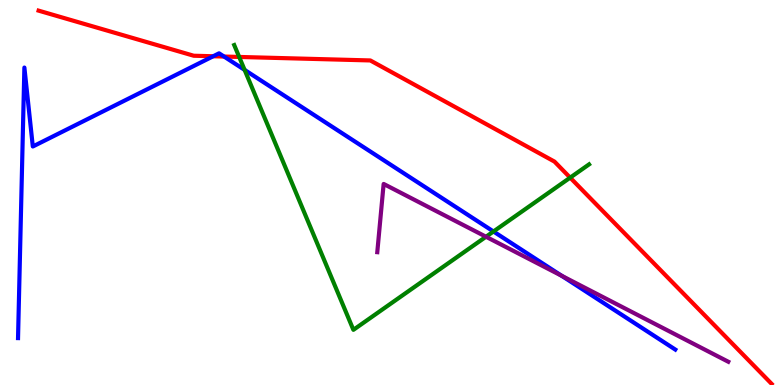[{'lines': ['blue', 'red'], 'intersections': [{'x': 2.75, 'y': 8.54}, {'x': 2.89, 'y': 8.53}]}, {'lines': ['green', 'red'], 'intersections': [{'x': 3.09, 'y': 8.52}, {'x': 7.36, 'y': 5.39}]}, {'lines': ['purple', 'red'], 'intersections': []}, {'lines': ['blue', 'green'], 'intersections': [{'x': 3.16, 'y': 8.18}, {'x': 6.37, 'y': 3.99}]}, {'lines': ['blue', 'purple'], 'intersections': [{'x': 7.25, 'y': 2.84}]}, {'lines': ['green', 'purple'], 'intersections': [{'x': 6.27, 'y': 3.85}]}]